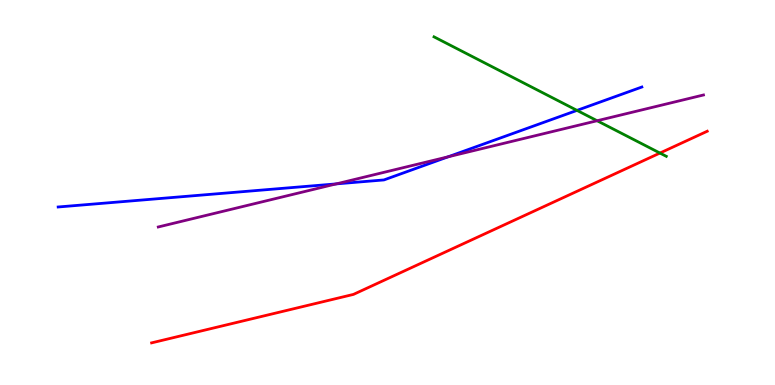[{'lines': ['blue', 'red'], 'intersections': []}, {'lines': ['green', 'red'], 'intersections': [{'x': 8.52, 'y': 6.02}]}, {'lines': ['purple', 'red'], 'intersections': []}, {'lines': ['blue', 'green'], 'intersections': [{'x': 7.45, 'y': 7.13}]}, {'lines': ['blue', 'purple'], 'intersections': [{'x': 4.34, 'y': 5.22}, {'x': 5.78, 'y': 5.93}]}, {'lines': ['green', 'purple'], 'intersections': [{'x': 7.7, 'y': 6.86}]}]